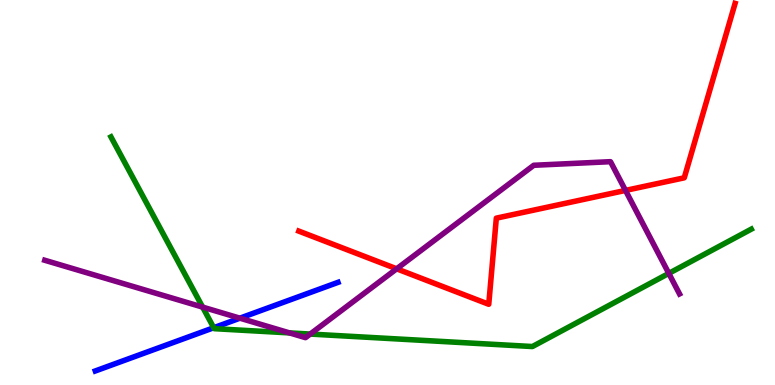[{'lines': ['blue', 'red'], 'intersections': []}, {'lines': ['green', 'red'], 'intersections': []}, {'lines': ['purple', 'red'], 'intersections': [{'x': 5.12, 'y': 3.02}, {'x': 8.07, 'y': 5.05}]}, {'lines': ['blue', 'green'], 'intersections': [{'x': 2.76, 'y': 1.49}]}, {'lines': ['blue', 'purple'], 'intersections': [{'x': 3.1, 'y': 1.74}]}, {'lines': ['green', 'purple'], 'intersections': [{'x': 2.61, 'y': 2.02}, {'x': 3.74, 'y': 1.35}, {'x': 4.0, 'y': 1.32}, {'x': 8.63, 'y': 2.9}]}]